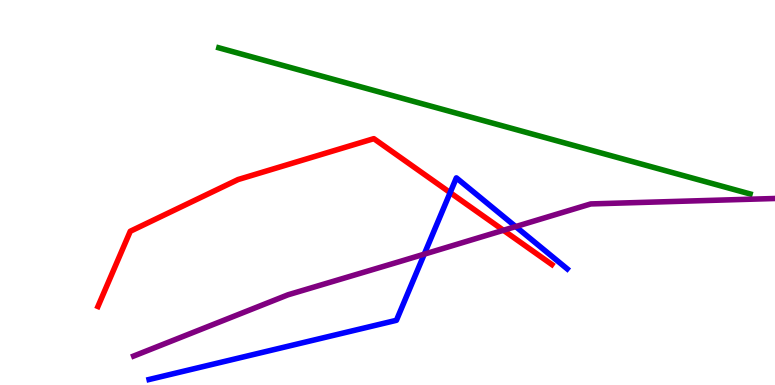[{'lines': ['blue', 'red'], 'intersections': [{'x': 5.81, 'y': 5.0}]}, {'lines': ['green', 'red'], 'intersections': []}, {'lines': ['purple', 'red'], 'intersections': [{'x': 6.5, 'y': 4.02}]}, {'lines': ['blue', 'green'], 'intersections': []}, {'lines': ['blue', 'purple'], 'intersections': [{'x': 5.47, 'y': 3.4}, {'x': 6.65, 'y': 4.11}]}, {'lines': ['green', 'purple'], 'intersections': []}]